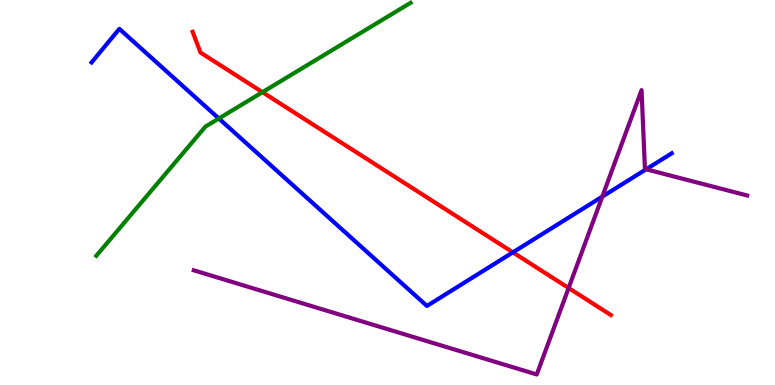[{'lines': ['blue', 'red'], 'intersections': [{'x': 6.62, 'y': 3.45}]}, {'lines': ['green', 'red'], 'intersections': [{'x': 3.39, 'y': 7.61}]}, {'lines': ['purple', 'red'], 'intersections': [{'x': 7.34, 'y': 2.52}]}, {'lines': ['blue', 'green'], 'intersections': [{'x': 2.82, 'y': 6.92}]}, {'lines': ['blue', 'purple'], 'intersections': [{'x': 7.77, 'y': 4.89}, {'x': 8.34, 'y': 5.6}]}, {'lines': ['green', 'purple'], 'intersections': []}]